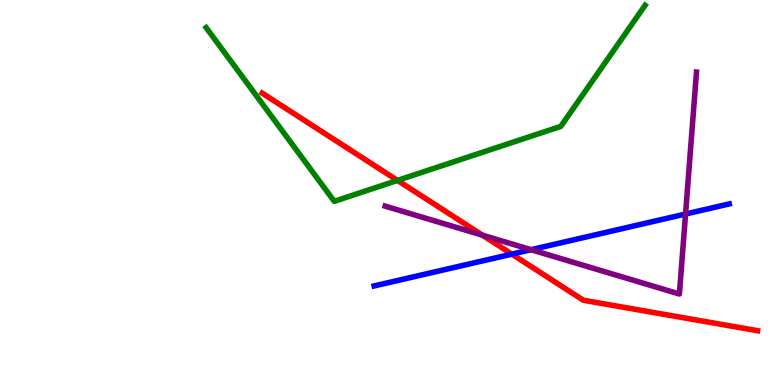[{'lines': ['blue', 'red'], 'intersections': [{'x': 6.6, 'y': 3.4}]}, {'lines': ['green', 'red'], 'intersections': [{'x': 5.13, 'y': 5.31}]}, {'lines': ['purple', 'red'], 'intersections': [{'x': 6.23, 'y': 3.89}]}, {'lines': ['blue', 'green'], 'intersections': []}, {'lines': ['blue', 'purple'], 'intersections': [{'x': 6.85, 'y': 3.51}, {'x': 8.85, 'y': 4.44}]}, {'lines': ['green', 'purple'], 'intersections': []}]